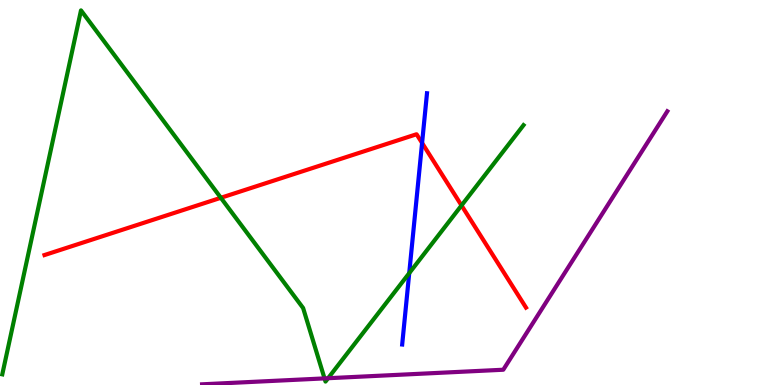[{'lines': ['blue', 'red'], 'intersections': [{'x': 5.45, 'y': 6.29}]}, {'lines': ['green', 'red'], 'intersections': [{'x': 2.85, 'y': 4.86}, {'x': 5.96, 'y': 4.66}]}, {'lines': ['purple', 'red'], 'intersections': []}, {'lines': ['blue', 'green'], 'intersections': [{'x': 5.28, 'y': 2.91}]}, {'lines': ['blue', 'purple'], 'intersections': []}, {'lines': ['green', 'purple'], 'intersections': [{'x': 4.19, 'y': 0.172}, {'x': 4.23, 'y': 0.176}]}]